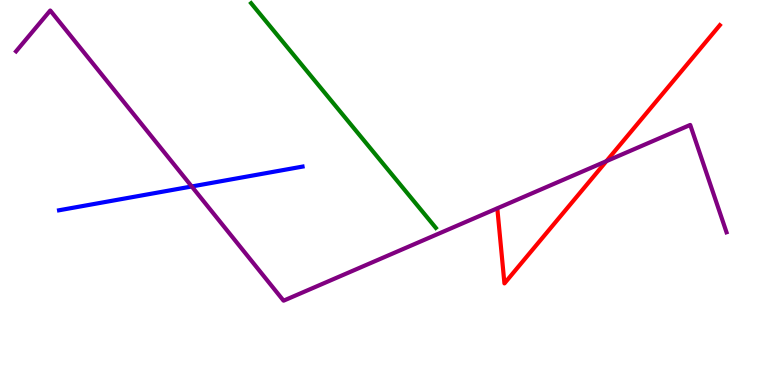[{'lines': ['blue', 'red'], 'intersections': []}, {'lines': ['green', 'red'], 'intersections': []}, {'lines': ['purple', 'red'], 'intersections': [{'x': 7.82, 'y': 5.81}]}, {'lines': ['blue', 'green'], 'intersections': []}, {'lines': ['blue', 'purple'], 'intersections': [{'x': 2.47, 'y': 5.16}]}, {'lines': ['green', 'purple'], 'intersections': []}]